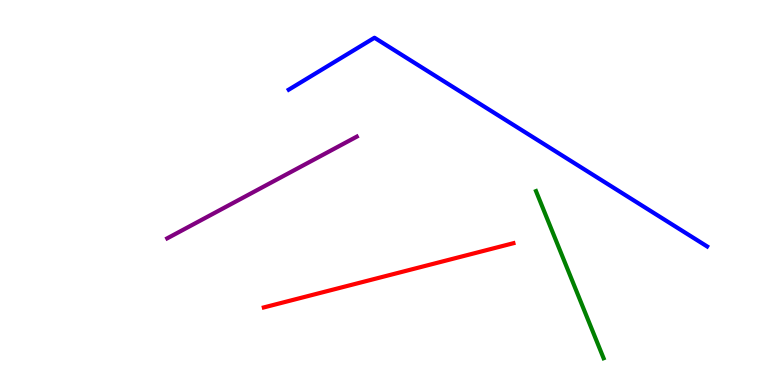[{'lines': ['blue', 'red'], 'intersections': []}, {'lines': ['green', 'red'], 'intersections': []}, {'lines': ['purple', 'red'], 'intersections': []}, {'lines': ['blue', 'green'], 'intersections': []}, {'lines': ['blue', 'purple'], 'intersections': []}, {'lines': ['green', 'purple'], 'intersections': []}]